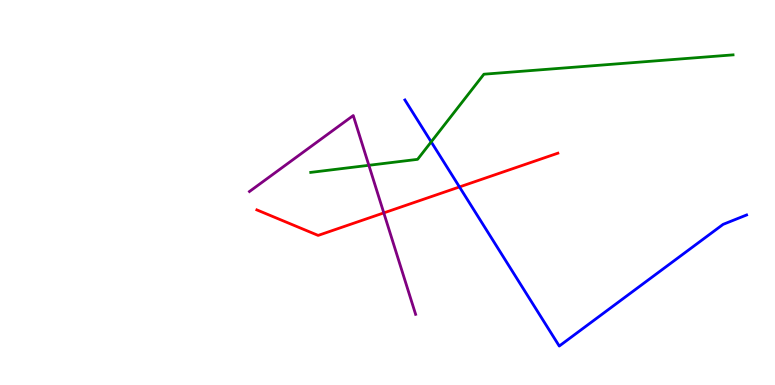[{'lines': ['blue', 'red'], 'intersections': [{'x': 5.93, 'y': 5.14}]}, {'lines': ['green', 'red'], 'intersections': []}, {'lines': ['purple', 'red'], 'intersections': [{'x': 4.95, 'y': 4.47}]}, {'lines': ['blue', 'green'], 'intersections': [{'x': 5.56, 'y': 6.31}]}, {'lines': ['blue', 'purple'], 'intersections': []}, {'lines': ['green', 'purple'], 'intersections': [{'x': 4.76, 'y': 5.71}]}]